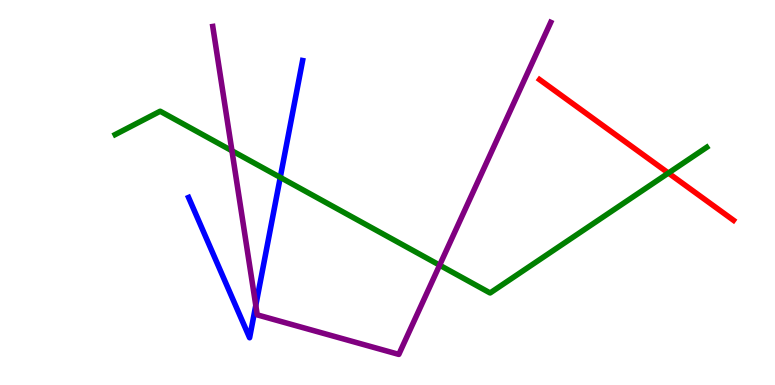[{'lines': ['blue', 'red'], 'intersections': []}, {'lines': ['green', 'red'], 'intersections': [{'x': 8.62, 'y': 5.51}]}, {'lines': ['purple', 'red'], 'intersections': []}, {'lines': ['blue', 'green'], 'intersections': [{'x': 3.62, 'y': 5.39}]}, {'lines': ['blue', 'purple'], 'intersections': [{'x': 3.3, 'y': 2.07}]}, {'lines': ['green', 'purple'], 'intersections': [{'x': 2.99, 'y': 6.08}, {'x': 5.67, 'y': 3.11}]}]